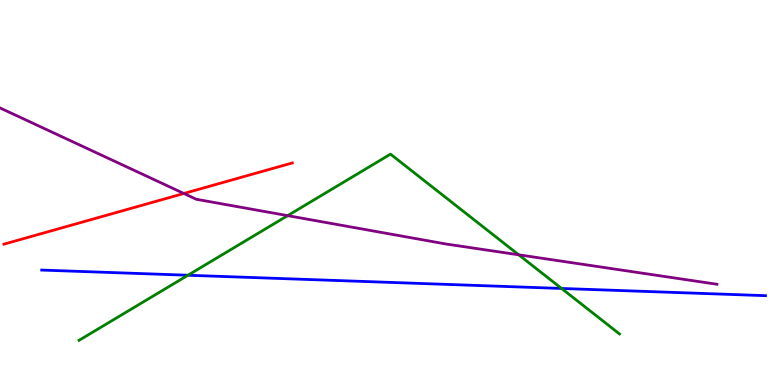[{'lines': ['blue', 'red'], 'intersections': []}, {'lines': ['green', 'red'], 'intersections': []}, {'lines': ['purple', 'red'], 'intersections': [{'x': 2.37, 'y': 4.97}]}, {'lines': ['blue', 'green'], 'intersections': [{'x': 2.43, 'y': 2.85}, {'x': 7.25, 'y': 2.51}]}, {'lines': ['blue', 'purple'], 'intersections': []}, {'lines': ['green', 'purple'], 'intersections': [{'x': 3.71, 'y': 4.4}, {'x': 6.69, 'y': 3.38}]}]